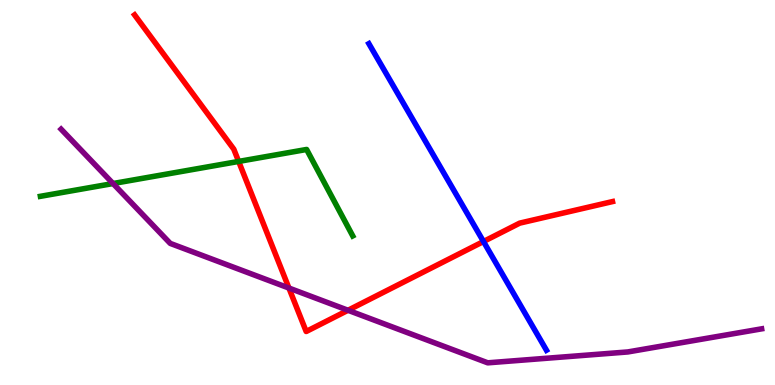[{'lines': ['blue', 'red'], 'intersections': [{'x': 6.24, 'y': 3.73}]}, {'lines': ['green', 'red'], 'intersections': [{'x': 3.08, 'y': 5.81}]}, {'lines': ['purple', 'red'], 'intersections': [{'x': 3.73, 'y': 2.52}, {'x': 4.49, 'y': 1.94}]}, {'lines': ['blue', 'green'], 'intersections': []}, {'lines': ['blue', 'purple'], 'intersections': []}, {'lines': ['green', 'purple'], 'intersections': [{'x': 1.46, 'y': 5.23}]}]